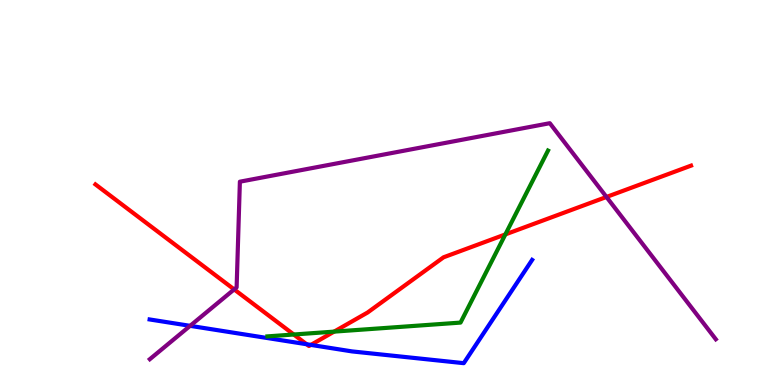[{'lines': ['blue', 'red'], 'intersections': [{'x': 3.96, 'y': 1.06}, {'x': 4.01, 'y': 1.04}]}, {'lines': ['green', 'red'], 'intersections': [{'x': 3.79, 'y': 1.31}, {'x': 4.31, 'y': 1.39}, {'x': 6.52, 'y': 3.91}]}, {'lines': ['purple', 'red'], 'intersections': [{'x': 3.02, 'y': 2.48}, {'x': 7.83, 'y': 4.88}]}, {'lines': ['blue', 'green'], 'intersections': []}, {'lines': ['blue', 'purple'], 'intersections': [{'x': 2.45, 'y': 1.54}]}, {'lines': ['green', 'purple'], 'intersections': []}]